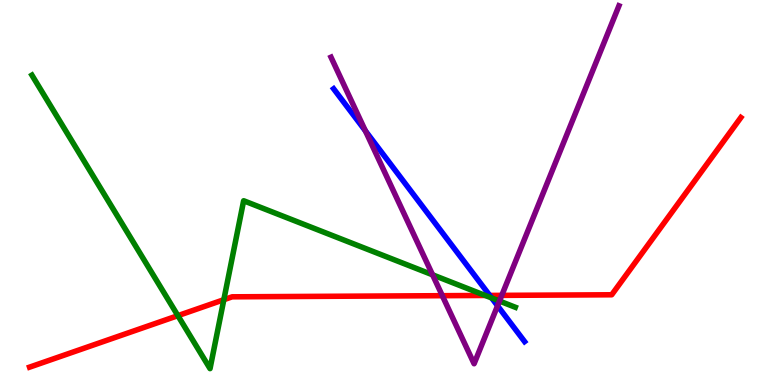[{'lines': ['blue', 'red'], 'intersections': [{'x': 6.32, 'y': 2.33}]}, {'lines': ['green', 'red'], 'intersections': [{'x': 2.3, 'y': 1.8}, {'x': 2.89, 'y': 2.22}, {'x': 6.26, 'y': 2.33}]}, {'lines': ['purple', 'red'], 'intersections': [{'x': 5.71, 'y': 2.32}, {'x': 6.47, 'y': 2.33}]}, {'lines': ['blue', 'green'], 'intersections': [{'x': 6.34, 'y': 2.26}]}, {'lines': ['blue', 'purple'], 'intersections': [{'x': 4.71, 'y': 6.6}, {'x': 6.42, 'y': 2.06}]}, {'lines': ['green', 'purple'], 'intersections': [{'x': 5.58, 'y': 2.86}, {'x': 6.44, 'y': 2.18}]}]